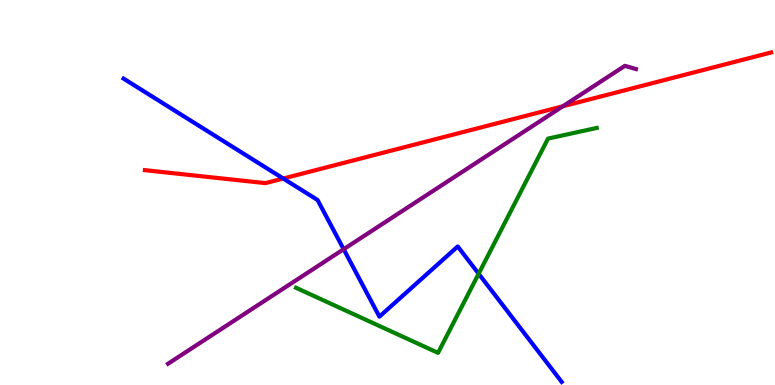[{'lines': ['blue', 'red'], 'intersections': [{'x': 3.65, 'y': 5.36}]}, {'lines': ['green', 'red'], 'intersections': []}, {'lines': ['purple', 'red'], 'intersections': [{'x': 7.26, 'y': 7.24}]}, {'lines': ['blue', 'green'], 'intersections': [{'x': 6.18, 'y': 2.89}]}, {'lines': ['blue', 'purple'], 'intersections': [{'x': 4.43, 'y': 3.53}]}, {'lines': ['green', 'purple'], 'intersections': []}]